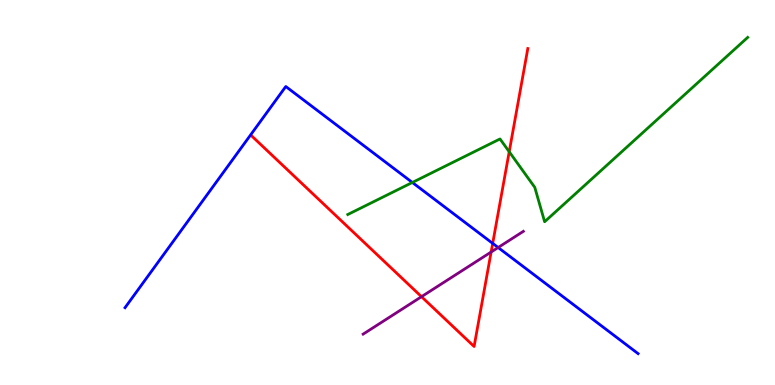[{'lines': ['blue', 'red'], 'intersections': [{'x': 6.36, 'y': 3.68}]}, {'lines': ['green', 'red'], 'intersections': [{'x': 6.57, 'y': 6.06}]}, {'lines': ['purple', 'red'], 'intersections': [{'x': 5.44, 'y': 2.29}, {'x': 6.34, 'y': 3.45}]}, {'lines': ['blue', 'green'], 'intersections': [{'x': 5.32, 'y': 5.26}]}, {'lines': ['blue', 'purple'], 'intersections': [{'x': 6.43, 'y': 3.57}]}, {'lines': ['green', 'purple'], 'intersections': []}]